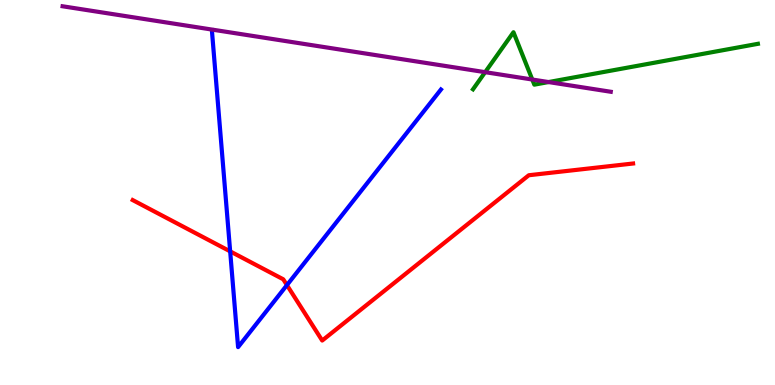[{'lines': ['blue', 'red'], 'intersections': [{'x': 2.97, 'y': 3.47}, {'x': 3.7, 'y': 2.59}]}, {'lines': ['green', 'red'], 'intersections': []}, {'lines': ['purple', 'red'], 'intersections': []}, {'lines': ['blue', 'green'], 'intersections': []}, {'lines': ['blue', 'purple'], 'intersections': []}, {'lines': ['green', 'purple'], 'intersections': [{'x': 6.26, 'y': 8.13}, {'x': 6.87, 'y': 7.93}, {'x': 7.08, 'y': 7.87}]}]